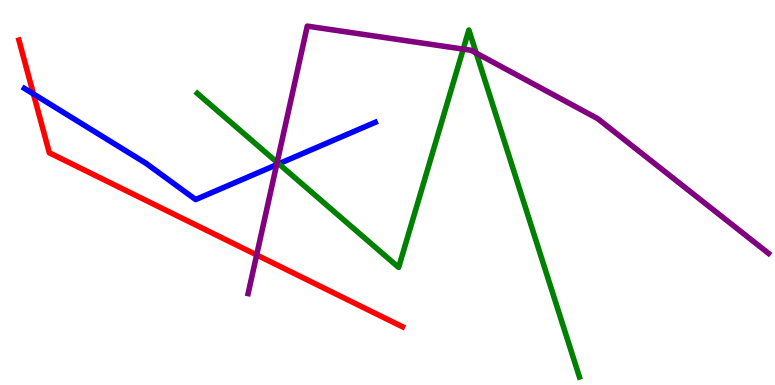[{'lines': ['blue', 'red'], 'intersections': [{'x': 0.431, 'y': 7.56}]}, {'lines': ['green', 'red'], 'intersections': []}, {'lines': ['purple', 'red'], 'intersections': [{'x': 3.31, 'y': 3.38}]}, {'lines': ['blue', 'green'], 'intersections': [{'x': 3.6, 'y': 5.75}]}, {'lines': ['blue', 'purple'], 'intersections': [{'x': 3.57, 'y': 5.72}]}, {'lines': ['green', 'purple'], 'intersections': [{'x': 3.58, 'y': 5.78}, {'x': 5.98, 'y': 8.72}, {'x': 6.15, 'y': 8.62}]}]